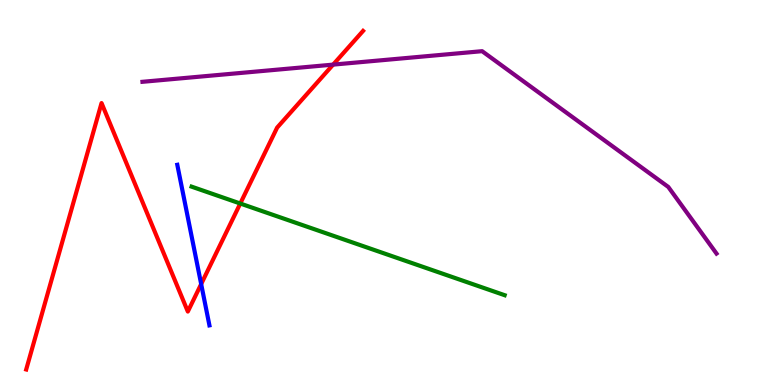[{'lines': ['blue', 'red'], 'intersections': [{'x': 2.6, 'y': 2.62}]}, {'lines': ['green', 'red'], 'intersections': [{'x': 3.1, 'y': 4.71}]}, {'lines': ['purple', 'red'], 'intersections': [{'x': 4.3, 'y': 8.32}]}, {'lines': ['blue', 'green'], 'intersections': []}, {'lines': ['blue', 'purple'], 'intersections': []}, {'lines': ['green', 'purple'], 'intersections': []}]